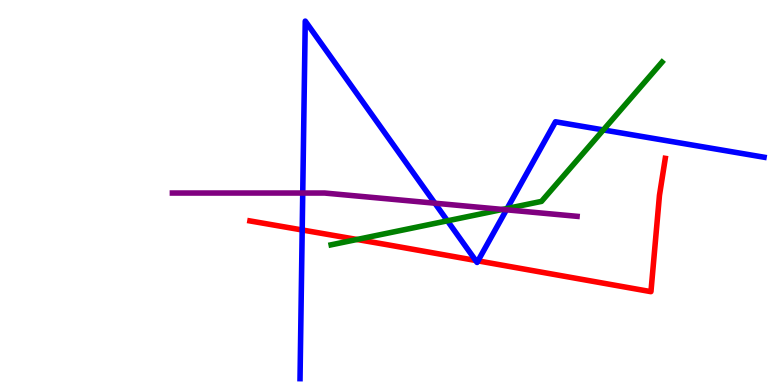[{'lines': ['blue', 'red'], 'intersections': [{'x': 3.9, 'y': 4.03}, {'x': 6.14, 'y': 3.23}, {'x': 6.17, 'y': 3.22}]}, {'lines': ['green', 'red'], 'intersections': [{'x': 4.61, 'y': 3.78}]}, {'lines': ['purple', 'red'], 'intersections': []}, {'lines': ['blue', 'green'], 'intersections': [{'x': 5.77, 'y': 4.26}, {'x': 6.54, 'y': 4.59}, {'x': 7.79, 'y': 6.63}]}, {'lines': ['blue', 'purple'], 'intersections': [{'x': 3.91, 'y': 4.99}, {'x': 5.61, 'y': 4.72}, {'x': 6.53, 'y': 4.55}]}, {'lines': ['green', 'purple'], 'intersections': [{'x': 6.48, 'y': 4.56}]}]